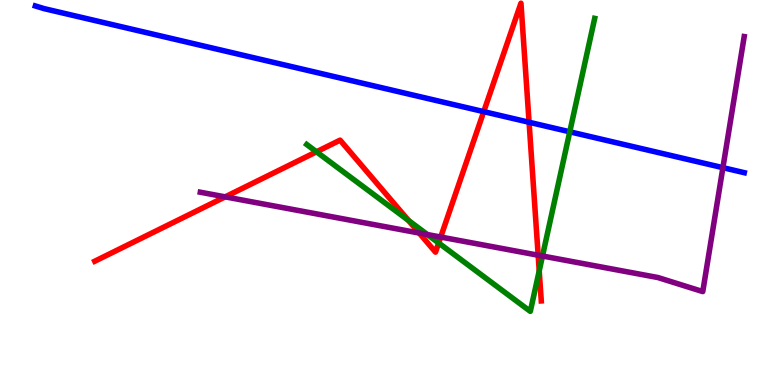[{'lines': ['blue', 'red'], 'intersections': [{'x': 6.24, 'y': 7.1}, {'x': 6.83, 'y': 6.82}]}, {'lines': ['green', 'red'], 'intersections': [{'x': 4.08, 'y': 6.06}, {'x': 5.27, 'y': 4.27}, {'x': 5.66, 'y': 3.69}, {'x': 6.96, 'y': 2.96}]}, {'lines': ['purple', 'red'], 'intersections': [{'x': 2.91, 'y': 4.89}, {'x': 5.41, 'y': 3.95}, {'x': 5.69, 'y': 3.84}, {'x': 6.94, 'y': 3.37}]}, {'lines': ['blue', 'green'], 'intersections': [{'x': 7.35, 'y': 6.58}]}, {'lines': ['blue', 'purple'], 'intersections': [{'x': 9.33, 'y': 5.64}]}, {'lines': ['green', 'purple'], 'intersections': [{'x': 5.51, 'y': 3.91}, {'x': 7.0, 'y': 3.35}]}]